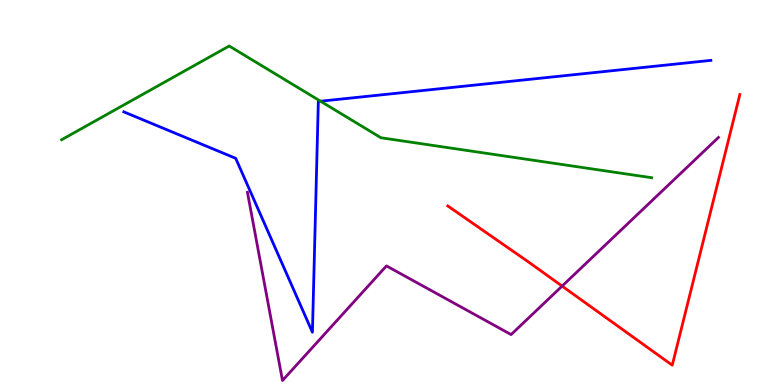[{'lines': ['blue', 'red'], 'intersections': []}, {'lines': ['green', 'red'], 'intersections': []}, {'lines': ['purple', 'red'], 'intersections': [{'x': 7.25, 'y': 2.57}]}, {'lines': ['blue', 'green'], 'intersections': [{'x': 4.14, 'y': 7.37}]}, {'lines': ['blue', 'purple'], 'intersections': []}, {'lines': ['green', 'purple'], 'intersections': []}]